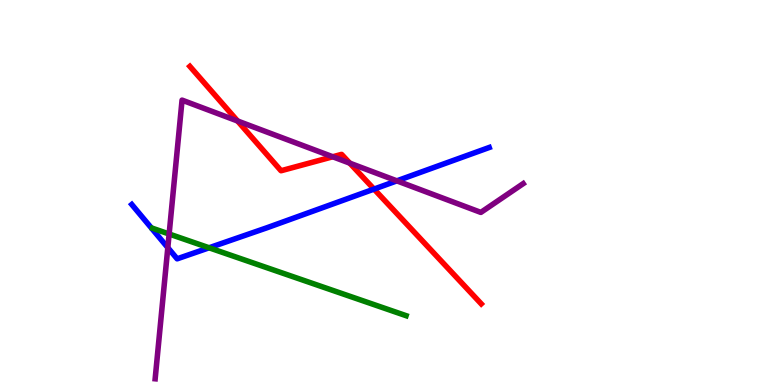[{'lines': ['blue', 'red'], 'intersections': [{'x': 4.83, 'y': 5.09}]}, {'lines': ['green', 'red'], 'intersections': []}, {'lines': ['purple', 'red'], 'intersections': [{'x': 3.07, 'y': 6.86}, {'x': 4.29, 'y': 5.93}, {'x': 4.51, 'y': 5.76}]}, {'lines': ['blue', 'green'], 'intersections': [{'x': 2.7, 'y': 3.56}]}, {'lines': ['blue', 'purple'], 'intersections': [{'x': 2.17, 'y': 3.57}, {'x': 5.12, 'y': 5.3}]}, {'lines': ['green', 'purple'], 'intersections': [{'x': 2.18, 'y': 3.92}]}]